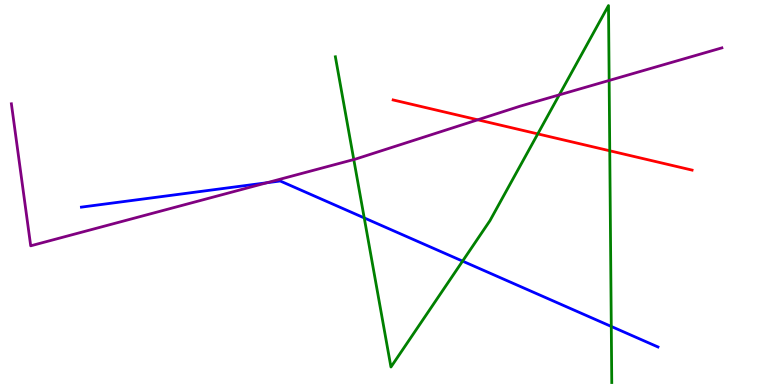[{'lines': ['blue', 'red'], 'intersections': []}, {'lines': ['green', 'red'], 'intersections': [{'x': 6.94, 'y': 6.52}, {'x': 7.87, 'y': 6.08}]}, {'lines': ['purple', 'red'], 'intersections': [{'x': 6.16, 'y': 6.89}]}, {'lines': ['blue', 'green'], 'intersections': [{'x': 4.7, 'y': 4.34}, {'x': 5.97, 'y': 3.22}, {'x': 7.89, 'y': 1.52}]}, {'lines': ['blue', 'purple'], 'intersections': [{'x': 3.44, 'y': 5.25}]}, {'lines': ['green', 'purple'], 'intersections': [{'x': 4.56, 'y': 5.86}, {'x': 7.22, 'y': 7.54}, {'x': 7.86, 'y': 7.91}]}]